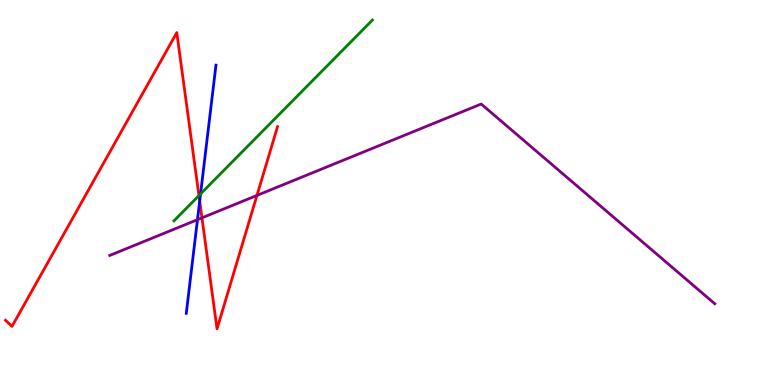[{'lines': ['blue', 'red'], 'intersections': [{'x': 2.58, 'y': 4.77}]}, {'lines': ['green', 'red'], 'intersections': [{'x': 2.57, 'y': 4.92}]}, {'lines': ['purple', 'red'], 'intersections': [{'x': 2.61, 'y': 4.34}, {'x': 3.32, 'y': 4.92}]}, {'lines': ['blue', 'green'], 'intersections': [{'x': 2.59, 'y': 4.96}]}, {'lines': ['blue', 'purple'], 'intersections': [{'x': 2.55, 'y': 4.29}]}, {'lines': ['green', 'purple'], 'intersections': []}]